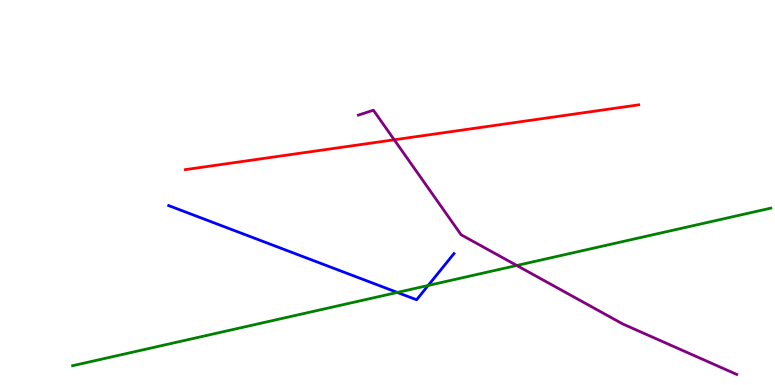[{'lines': ['blue', 'red'], 'intersections': []}, {'lines': ['green', 'red'], 'intersections': []}, {'lines': ['purple', 'red'], 'intersections': [{'x': 5.09, 'y': 6.37}]}, {'lines': ['blue', 'green'], 'intersections': [{'x': 5.13, 'y': 2.4}, {'x': 5.52, 'y': 2.59}]}, {'lines': ['blue', 'purple'], 'intersections': []}, {'lines': ['green', 'purple'], 'intersections': [{'x': 6.67, 'y': 3.1}]}]